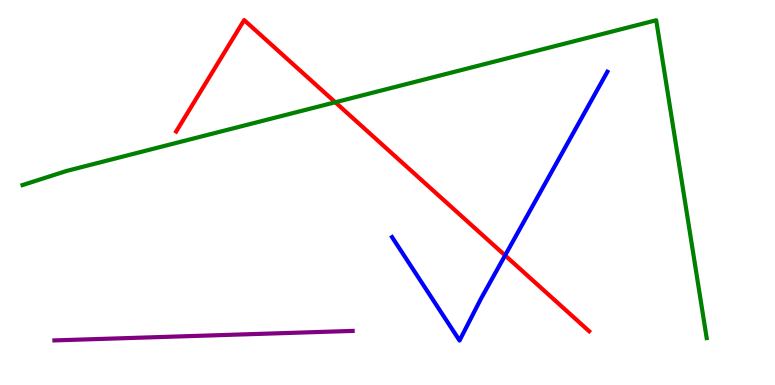[{'lines': ['blue', 'red'], 'intersections': [{'x': 6.52, 'y': 3.37}]}, {'lines': ['green', 'red'], 'intersections': [{'x': 4.33, 'y': 7.34}]}, {'lines': ['purple', 'red'], 'intersections': []}, {'lines': ['blue', 'green'], 'intersections': []}, {'lines': ['blue', 'purple'], 'intersections': []}, {'lines': ['green', 'purple'], 'intersections': []}]